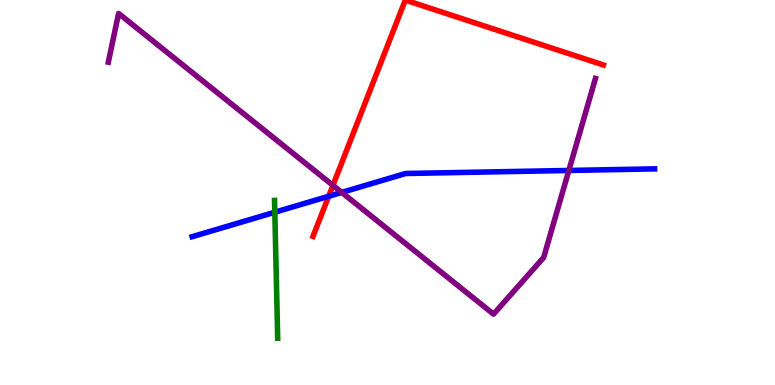[{'lines': ['blue', 'red'], 'intersections': [{'x': 4.24, 'y': 4.9}]}, {'lines': ['green', 'red'], 'intersections': []}, {'lines': ['purple', 'red'], 'intersections': [{'x': 4.3, 'y': 5.19}]}, {'lines': ['blue', 'green'], 'intersections': [{'x': 3.55, 'y': 4.49}]}, {'lines': ['blue', 'purple'], 'intersections': [{'x': 4.41, 'y': 5.0}, {'x': 7.34, 'y': 5.57}]}, {'lines': ['green', 'purple'], 'intersections': []}]